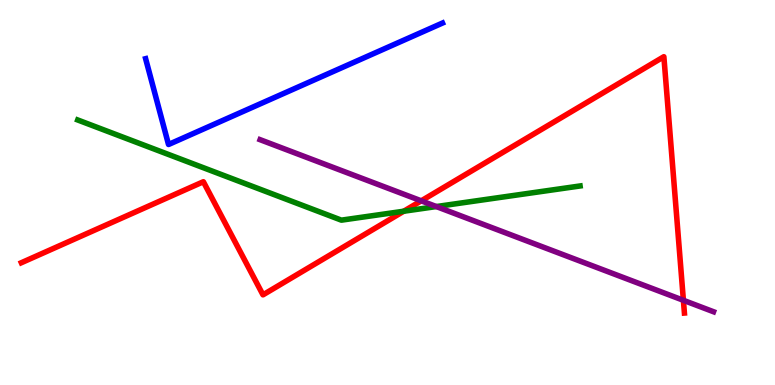[{'lines': ['blue', 'red'], 'intersections': []}, {'lines': ['green', 'red'], 'intersections': [{'x': 5.21, 'y': 4.51}]}, {'lines': ['purple', 'red'], 'intersections': [{'x': 5.44, 'y': 4.78}, {'x': 8.82, 'y': 2.2}]}, {'lines': ['blue', 'green'], 'intersections': []}, {'lines': ['blue', 'purple'], 'intersections': []}, {'lines': ['green', 'purple'], 'intersections': [{'x': 5.63, 'y': 4.63}]}]